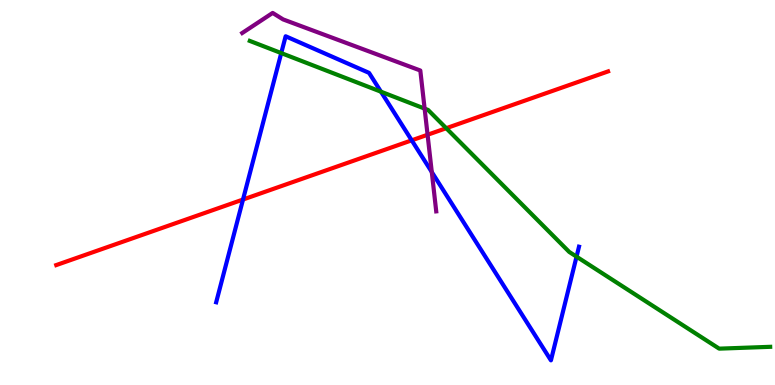[{'lines': ['blue', 'red'], 'intersections': [{'x': 3.14, 'y': 4.82}, {'x': 5.31, 'y': 6.36}]}, {'lines': ['green', 'red'], 'intersections': [{'x': 5.76, 'y': 6.67}]}, {'lines': ['purple', 'red'], 'intersections': [{'x': 5.52, 'y': 6.5}]}, {'lines': ['blue', 'green'], 'intersections': [{'x': 3.63, 'y': 8.62}, {'x': 4.92, 'y': 7.62}, {'x': 7.44, 'y': 3.33}]}, {'lines': ['blue', 'purple'], 'intersections': [{'x': 5.57, 'y': 5.53}]}, {'lines': ['green', 'purple'], 'intersections': [{'x': 5.48, 'y': 7.18}]}]